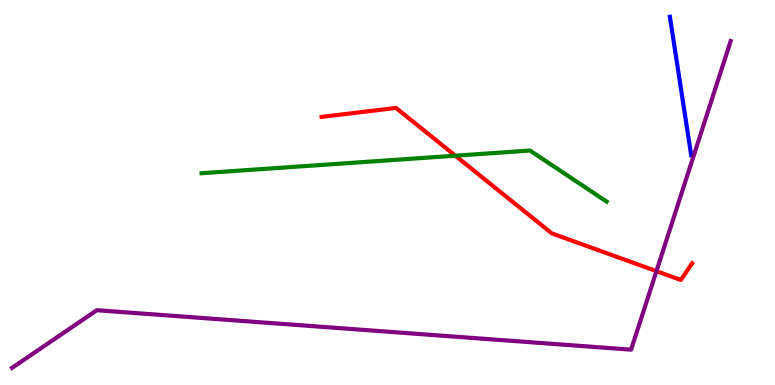[{'lines': ['blue', 'red'], 'intersections': []}, {'lines': ['green', 'red'], 'intersections': [{'x': 5.88, 'y': 5.96}]}, {'lines': ['purple', 'red'], 'intersections': [{'x': 8.47, 'y': 2.96}]}, {'lines': ['blue', 'green'], 'intersections': []}, {'lines': ['blue', 'purple'], 'intersections': []}, {'lines': ['green', 'purple'], 'intersections': []}]